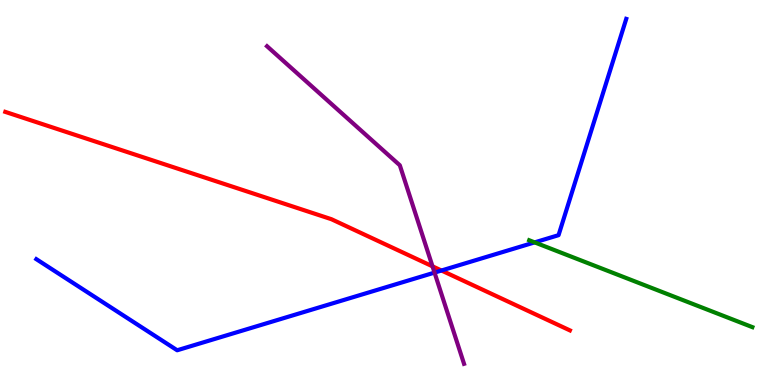[{'lines': ['blue', 'red'], 'intersections': [{'x': 5.7, 'y': 2.97}]}, {'lines': ['green', 'red'], 'intersections': []}, {'lines': ['purple', 'red'], 'intersections': [{'x': 5.58, 'y': 3.08}]}, {'lines': ['blue', 'green'], 'intersections': [{'x': 6.9, 'y': 3.7}]}, {'lines': ['blue', 'purple'], 'intersections': [{'x': 5.61, 'y': 2.92}]}, {'lines': ['green', 'purple'], 'intersections': []}]